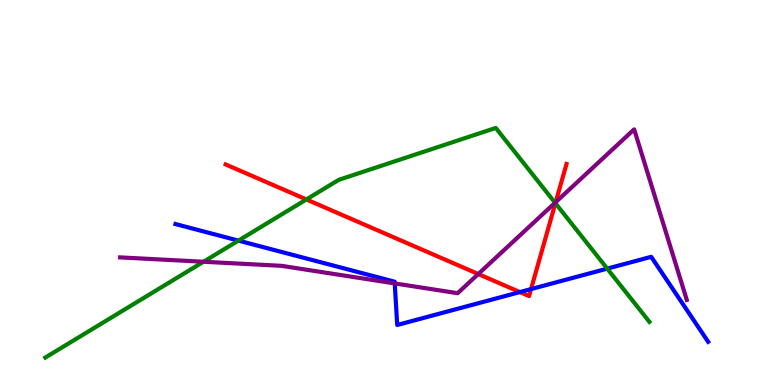[{'lines': ['blue', 'red'], 'intersections': [{'x': 6.71, 'y': 2.41}, {'x': 6.85, 'y': 2.49}]}, {'lines': ['green', 'red'], 'intersections': [{'x': 3.95, 'y': 4.82}, {'x': 7.17, 'y': 4.72}]}, {'lines': ['purple', 'red'], 'intersections': [{'x': 6.17, 'y': 2.88}, {'x': 7.17, 'y': 4.75}]}, {'lines': ['blue', 'green'], 'intersections': [{'x': 3.08, 'y': 3.75}, {'x': 7.84, 'y': 3.02}]}, {'lines': ['blue', 'purple'], 'intersections': [{'x': 5.09, 'y': 2.64}]}, {'lines': ['green', 'purple'], 'intersections': [{'x': 2.63, 'y': 3.2}, {'x': 7.16, 'y': 4.73}]}]